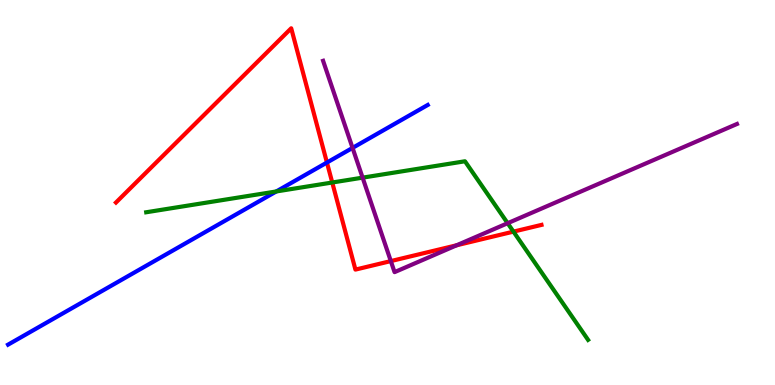[{'lines': ['blue', 'red'], 'intersections': [{'x': 4.22, 'y': 5.78}]}, {'lines': ['green', 'red'], 'intersections': [{'x': 4.29, 'y': 5.26}, {'x': 6.63, 'y': 3.98}]}, {'lines': ['purple', 'red'], 'intersections': [{'x': 5.04, 'y': 3.22}, {'x': 5.89, 'y': 3.63}]}, {'lines': ['blue', 'green'], 'intersections': [{'x': 3.57, 'y': 5.03}]}, {'lines': ['blue', 'purple'], 'intersections': [{'x': 4.55, 'y': 6.16}]}, {'lines': ['green', 'purple'], 'intersections': [{'x': 4.68, 'y': 5.39}, {'x': 6.55, 'y': 4.2}]}]